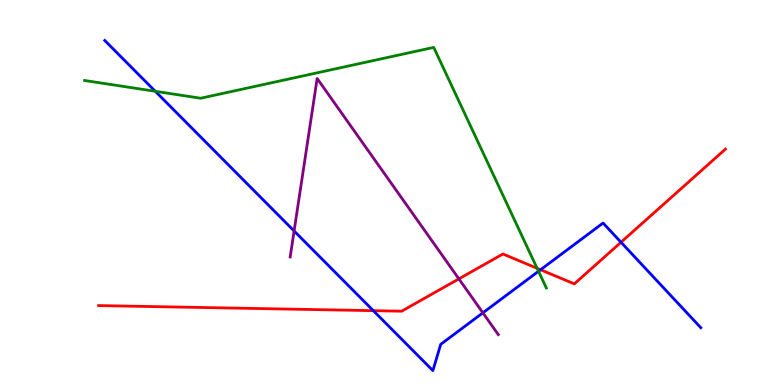[{'lines': ['blue', 'red'], 'intersections': [{'x': 4.82, 'y': 1.93}, {'x': 6.98, 'y': 2.99}, {'x': 8.01, 'y': 3.71}]}, {'lines': ['green', 'red'], 'intersections': [{'x': 6.93, 'y': 3.03}]}, {'lines': ['purple', 'red'], 'intersections': [{'x': 5.92, 'y': 2.76}]}, {'lines': ['blue', 'green'], 'intersections': [{'x': 2.0, 'y': 7.63}, {'x': 6.95, 'y': 2.95}]}, {'lines': ['blue', 'purple'], 'intersections': [{'x': 3.79, 'y': 4.0}, {'x': 6.23, 'y': 1.87}]}, {'lines': ['green', 'purple'], 'intersections': []}]